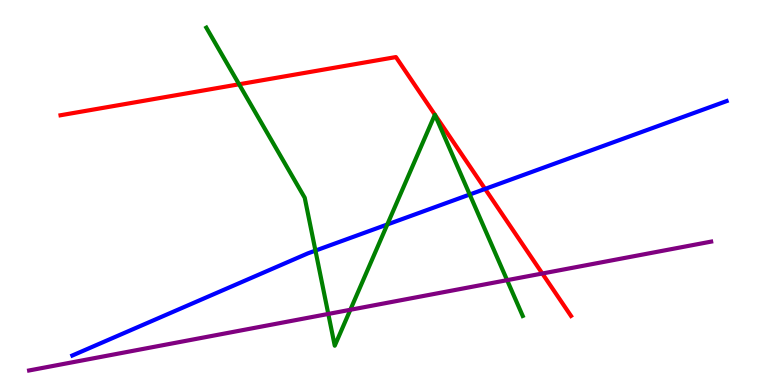[{'lines': ['blue', 'red'], 'intersections': [{'x': 6.26, 'y': 5.09}]}, {'lines': ['green', 'red'], 'intersections': [{'x': 3.09, 'y': 7.81}]}, {'lines': ['purple', 'red'], 'intersections': [{'x': 7.0, 'y': 2.9}]}, {'lines': ['blue', 'green'], 'intersections': [{'x': 4.07, 'y': 3.49}, {'x': 5.0, 'y': 4.17}, {'x': 6.06, 'y': 4.95}]}, {'lines': ['blue', 'purple'], 'intersections': []}, {'lines': ['green', 'purple'], 'intersections': [{'x': 4.24, 'y': 1.85}, {'x': 4.52, 'y': 1.95}, {'x': 6.54, 'y': 2.72}]}]